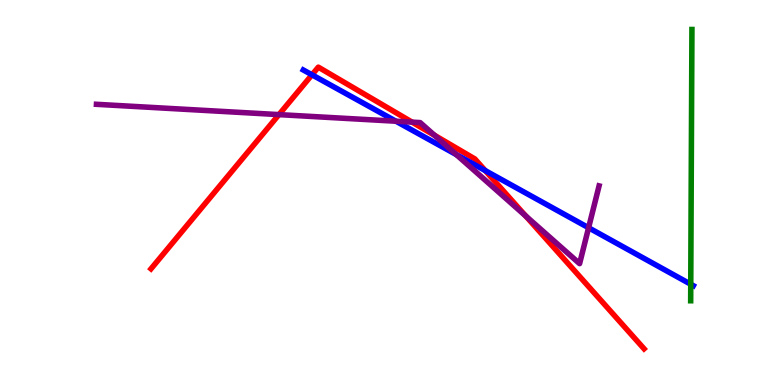[{'lines': ['blue', 'red'], 'intersections': [{'x': 4.03, 'y': 8.06}, {'x': 6.26, 'y': 5.57}]}, {'lines': ['green', 'red'], 'intersections': []}, {'lines': ['purple', 'red'], 'intersections': [{'x': 3.6, 'y': 7.02}, {'x': 5.32, 'y': 6.83}, {'x': 5.61, 'y': 6.49}, {'x': 6.78, 'y': 4.39}]}, {'lines': ['blue', 'green'], 'intersections': [{'x': 8.91, 'y': 2.62}]}, {'lines': ['blue', 'purple'], 'intersections': [{'x': 5.11, 'y': 6.85}, {'x': 5.89, 'y': 5.98}, {'x': 7.59, 'y': 4.08}]}, {'lines': ['green', 'purple'], 'intersections': []}]